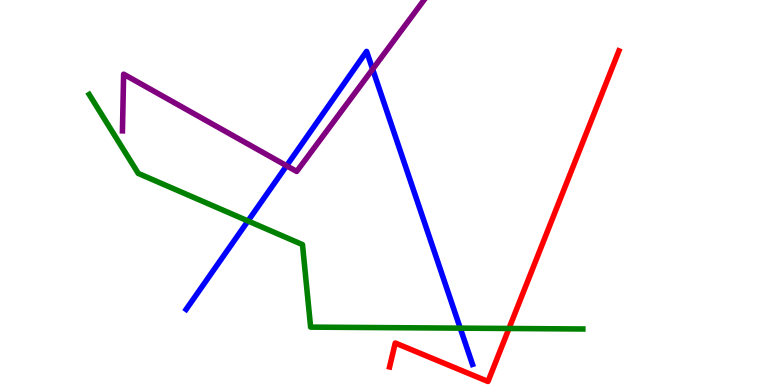[{'lines': ['blue', 'red'], 'intersections': []}, {'lines': ['green', 'red'], 'intersections': [{'x': 6.57, 'y': 1.47}]}, {'lines': ['purple', 'red'], 'intersections': []}, {'lines': ['blue', 'green'], 'intersections': [{'x': 3.2, 'y': 4.26}, {'x': 5.94, 'y': 1.48}]}, {'lines': ['blue', 'purple'], 'intersections': [{'x': 3.7, 'y': 5.69}, {'x': 4.81, 'y': 8.2}]}, {'lines': ['green', 'purple'], 'intersections': []}]